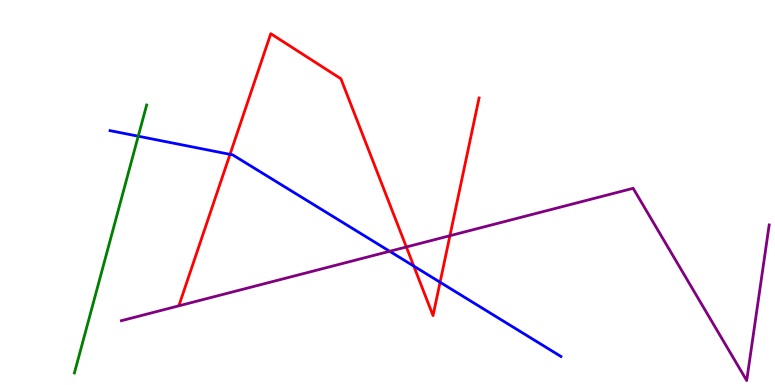[{'lines': ['blue', 'red'], 'intersections': [{'x': 2.97, 'y': 5.99}, {'x': 5.34, 'y': 3.09}, {'x': 5.68, 'y': 2.67}]}, {'lines': ['green', 'red'], 'intersections': []}, {'lines': ['purple', 'red'], 'intersections': [{'x': 5.24, 'y': 3.58}, {'x': 5.81, 'y': 3.88}]}, {'lines': ['blue', 'green'], 'intersections': [{'x': 1.78, 'y': 6.46}]}, {'lines': ['blue', 'purple'], 'intersections': [{'x': 5.03, 'y': 3.47}]}, {'lines': ['green', 'purple'], 'intersections': []}]